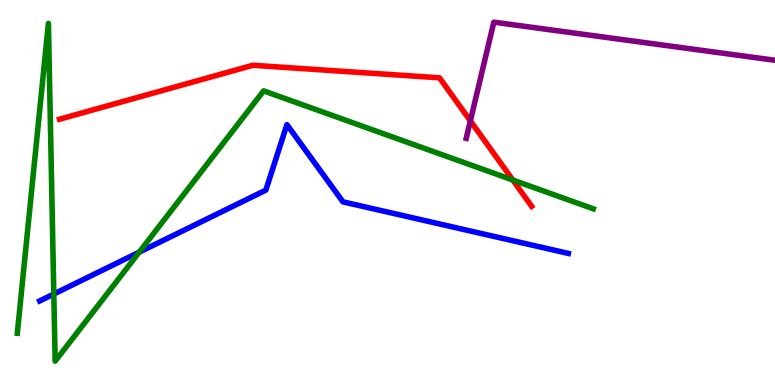[{'lines': ['blue', 'red'], 'intersections': []}, {'lines': ['green', 'red'], 'intersections': [{'x': 6.62, 'y': 5.32}]}, {'lines': ['purple', 'red'], 'intersections': [{'x': 6.07, 'y': 6.86}]}, {'lines': ['blue', 'green'], 'intersections': [{'x': 0.694, 'y': 2.36}, {'x': 1.8, 'y': 3.45}]}, {'lines': ['blue', 'purple'], 'intersections': []}, {'lines': ['green', 'purple'], 'intersections': []}]